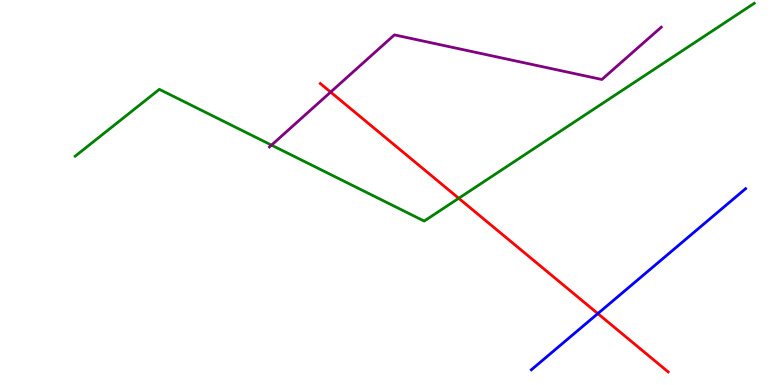[{'lines': ['blue', 'red'], 'intersections': [{'x': 7.71, 'y': 1.85}]}, {'lines': ['green', 'red'], 'intersections': [{'x': 5.92, 'y': 4.85}]}, {'lines': ['purple', 'red'], 'intersections': [{'x': 4.27, 'y': 7.61}]}, {'lines': ['blue', 'green'], 'intersections': []}, {'lines': ['blue', 'purple'], 'intersections': []}, {'lines': ['green', 'purple'], 'intersections': [{'x': 3.5, 'y': 6.23}]}]